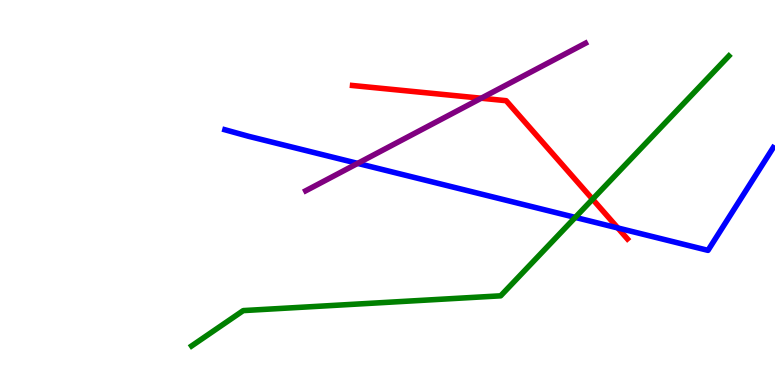[{'lines': ['blue', 'red'], 'intersections': [{'x': 7.97, 'y': 4.08}]}, {'lines': ['green', 'red'], 'intersections': [{'x': 7.65, 'y': 4.83}]}, {'lines': ['purple', 'red'], 'intersections': [{'x': 6.21, 'y': 7.45}]}, {'lines': ['blue', 'green'], 'intersections': [{'x': 7.42, 'y': 4.35}]}, {'lines': ['blue', 'purple'], 'intersections': [{'x': 4.62, 'y': 5.76}]}, {'lines': ['green', 'purple'], 'intersections': []}]